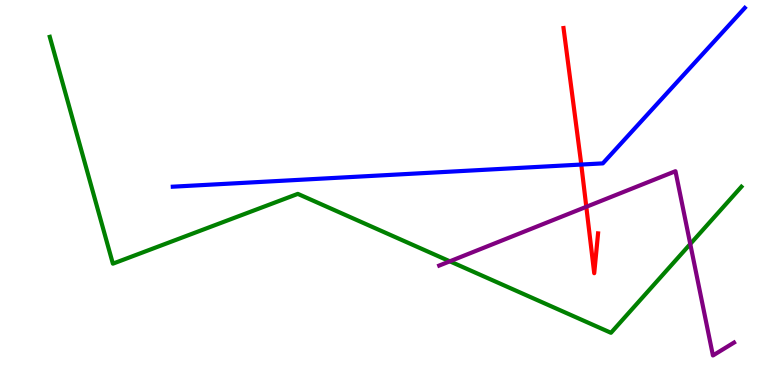[{'lines': ['blue', 'red'], 'intersections': [{'x': 7.5, 'y': 5.73}]}, {'lines': ['green', 'red'], 'intersections': []}, {'lines': ['purple', 'red'], 'intersections': [{'x': 7.57, 'y': 4.63}]}, {'lines': ['blue', 'green'], 'intersections': []}, {'lines': ['blue', 'purple'], 'intersections': []}, {'lines': ['green', 'purple'], 'intersections': [{'x': 5.8, 'y': 3.21}, {'x': 8.91, 'y': 3.66}]}]